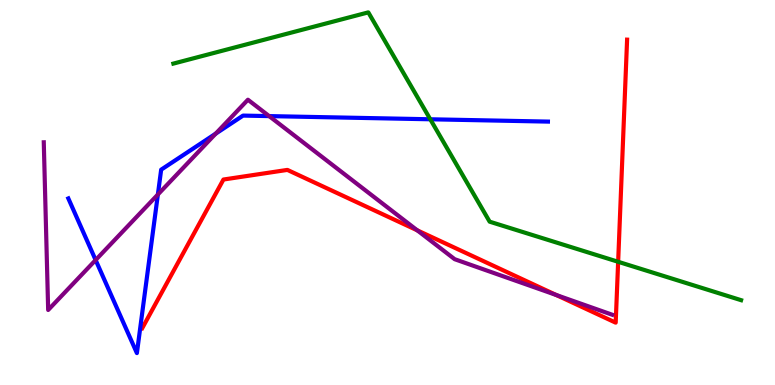[{'lines': ['blue', 'red'], 'intersections': []}, {'lines': ['green', 'red'], 'intersections': [{'x': 7.98, 'y': 3.2}]}, {'lines': ['purple', 'red'], 'intersections': [{'x': 5.38, 'y': 4.02}, {'x': 7.18, 'y': 2.34}]}, {'lines': ['blue', 'green'], 'intersections': [{'x': 5.55, 'y': 6.9}]}, {'lines': ['blue', 'purple'], 'intersections': [{'x': 1.23, 'y': 3.25}, {'x': 2.04, 'y': 4.95}, {'x': 2.78, 'y': 6.53}, {'x': 3.47, 'y': 6.98}]}, {'lines': ['green', 'purple'], 'intersections': []}]